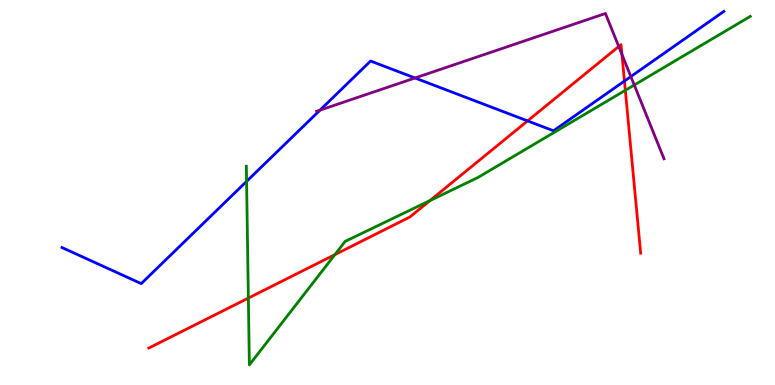[{'lines': ['blue', 'red'], 'intersections': [{'x': 6.81, 'y': 6.86}, {'x': 8.06, 'y': 7.89}]}, {'lines': ['green', 'red'], 'intersections': [{'x': 3.2, 'y': 2.26}, {'x': 4.32, 'y': 3.39}, {'x': 5.55, 'y': 4.79}, {'x': 8.07, 'y': 7.65}]}, {'lines': ['purple', 'red'], 'intersections': [{'x': 7.98, 'y': 8.79}, {'x': 8.03, 'y': 8.59}]}, {'lines': ['blue', 'green'], 'intersections': [{'x': 3.18, 'y': 5.29}]}, {'lines': ['blue', 'purple'], 'intersections': [{'x': 4.13, 'y': 7.14}, {'x': 5.36, 'y': 7.97}, {'x': 8.14, 'y': 8.01}]}, {'lines': ['green', 'purple'], 'intersections': [{'x': 8.18, 'y': 7.79}]}]